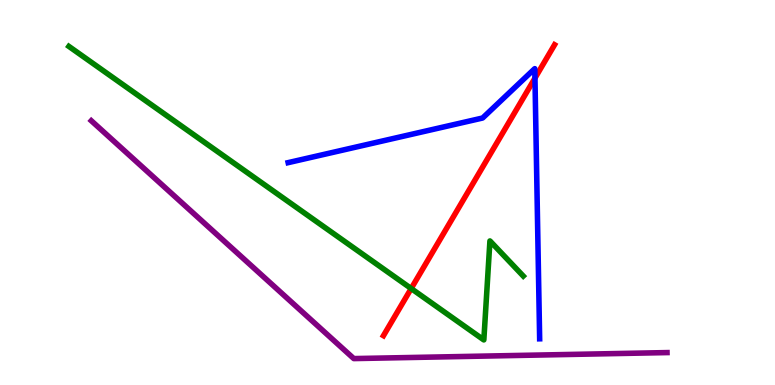[{'lines': ['blue', 'red'], 'intersections': [{'x': 6.9, 'y': 7.97}]}, {'lines': ['green', 'red'], 'intersections': [{'x': 5.31, 'y': 2.51}]}, {'lines': ['purple', 'red'], 'intersections': []}, {'lines': ['blue', 'green'], 'intersections': []}, {'lines': ['blue', 'purple'], 'intersections': []}, {'lines': ['green', 'purple'], 'intersections': []}]